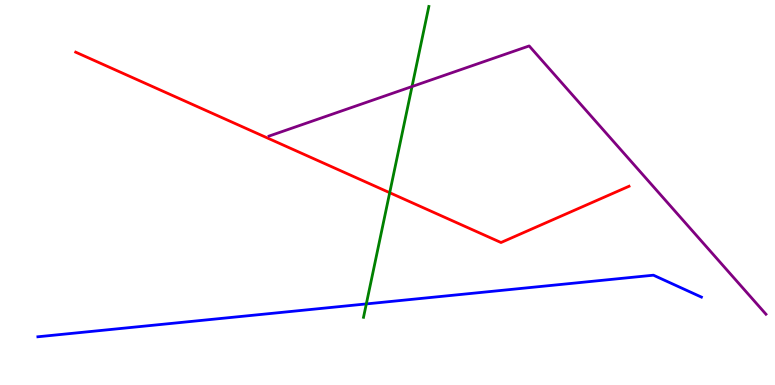[{'lines': ['blue', 'red'], 'intersections': []}, {'lines': ['green', 'red'], 'intersections': [{'x': 5.03, 'y': 4.99}]}, {'lines': ['purple', 'red'], 'intersections': []}, {'lines': ['blue', 'green'], 'intersections': [{'x': 4.73, 'y': 2.11}]}, {'lines': ['blue', 'purple'], 'intersections': []}, {'lines': ['green', 'purple'], 'intersections': [{'x': 5.32, 'y': 7.75}]}]